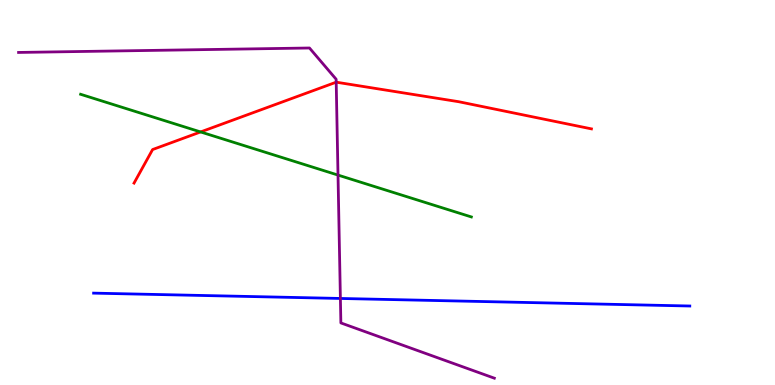[{'lines': ['blue', 'red'], 'intersections': []}, {'lines': ['green', 'red'], 'intersections': [{'x': 2.59, 'y': 6.57}]}, {'lines': ['purple', 'red'], 'intersections': [{'x': 4.34, 'y': 7.87}]}, {'lines': ['blue', 'green'], 'intersections': []}, {'lines': ['blue', 'purple'], 'intersections': [{'x': 4.39, 'y': 2.25}]}, {'lines': ['green', 'purple'], 'intersections': [{'x': 4.36, 'y': 5.45}]}]